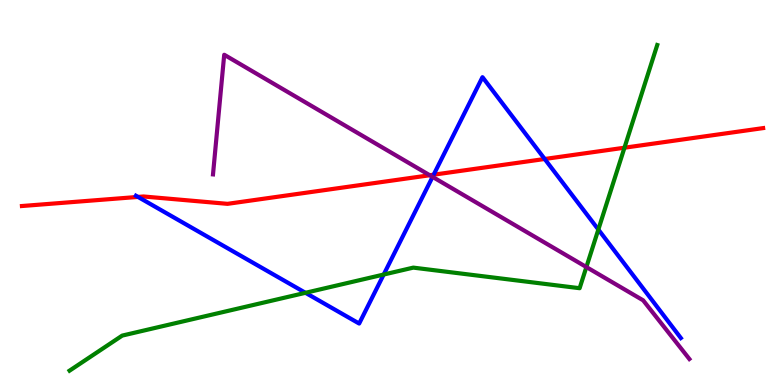[{'lines': ['blue', 'red'], 'intersections': [{'x': 1.78, 'y': 4.89}, {'x': 5.6, 'y': 5.46}, {'x': 7.03, 'y': 5.87}]}, {'lines': ['green', 'red'], 'intersections': [{'x': 8.06, 'y': 6.16}]}, {'lines': ['purple', 'red'], 'intersections': [{'x': 5.55, 'y': 5.45}]}, {'lines': ['blue', 'green'], 'intersections': [{'x': 3.94, 'y': 2.39}, {'x': 4.95, 'y': 2.87}, {'x': 7.72, 'y': 4.04}]}, {'lines': ['blue', 'purple'], 'intersections': [{'x': 5.58, 'y': 5.41}]}, {'lines': ['green', 'purple'], 'intersections': [{'x': 7.57, 'y': 3.06}]}]